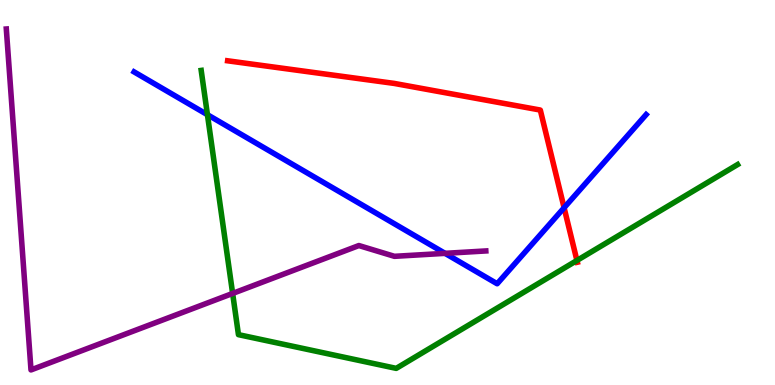[{'lines': ['blue', 'red'], 'intersections': [{'x': 7.28, 'y': 4.6}]}, {'lines': ['green', 'red'], 'intersections': [{'x': 7.44, 'y': 3.23}]}, {'lines': ['purple', 'red'], 'intersections': []}, {'lines': ['blue', 'green'], 'intersections': [{'x': 2.68, 'y': 7.02}]}, {'lines': ['blue', 'purple'], 'intersections': [{'x': 5.74, 'y': 3.42}]}, {'lines': ['green', 'purple'], 'intersections': [{'x': 3.0, 'y': 2.38}]}]